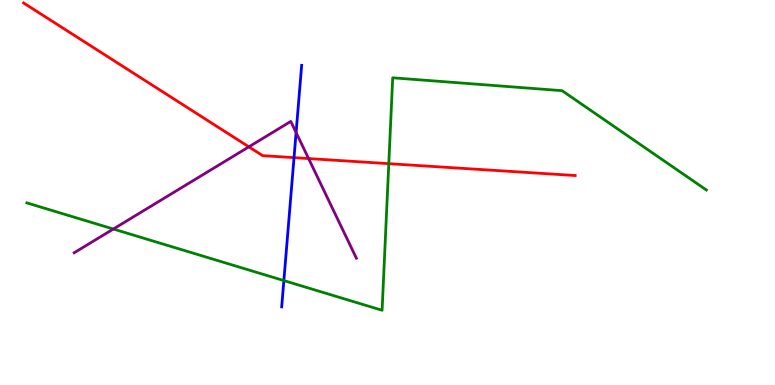[{'lines': ['blue', 'red'], 'intersections': [{'x': 3.79, 'y': 5.91}]}, {'lines': ['green', 'red'], 'intersections': [{'x': 5.02, 'y': 5.75}]}, {'lines': ['purple', 'red'], 'intersections': [{'x': 3.21, 'y': 6.19}, {'x': 3.98, 'y': 5.88}]}, {'lines': ['blue', 'green'], 'intersections': [{'x': 3.66, 'y': 2.71}]}, {'lines': ['blue', 'purple'], 'intersections': [{'x': 3.82, 'y': 6.56}]}, {'lines': ['green', 'purple'], 'intersections': [{'x': 1.46, 'y': 4.05}]}]